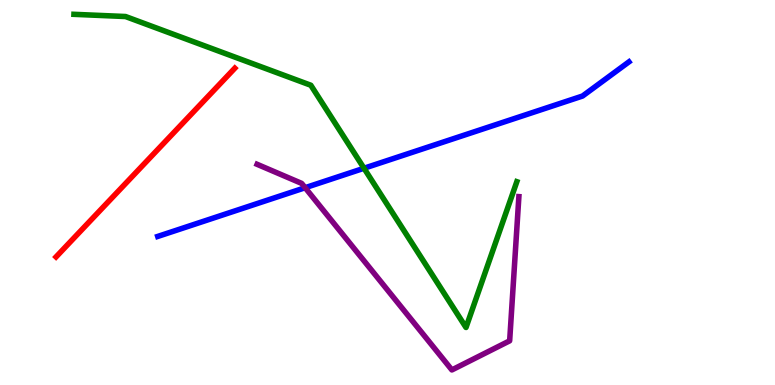[{'lines': ['blue', 'red'], 'intersections': []}, {'lines': ['green', 'red'], 'intersections': []}, {'lines': ['purple', 'red'], 'intersections': []}, {'lines': ['blue', 'green'], 'intersections': [{'x': 4.7, 'y': 5.63}]}, {'lines': ['blue', 'purple'], 'intersections': [{'x': 3.94, 'y': 5.12}]}, {'lines': ['green', 'purple'], 'intersections': []}]